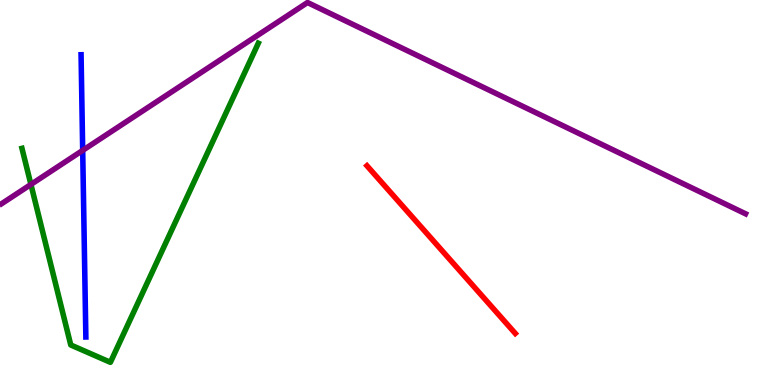[{'lines': ['blue', 'red'], 'intersections': []}, {'lines': ['green', 'red'], 'intersections': []}, {'lines': ['purple', 'red'], 'intersections': []}, {'lines': ['blue', 'green'], 'intersections': []}, {'lines': ['blue', 'purple'], 'intersections': [{'x': 1.07, 'y': 6.09}]}, {'lines': ['green', 'purple'], 'intersections': [{'x': 0.399, 'y': 5.21}]}]